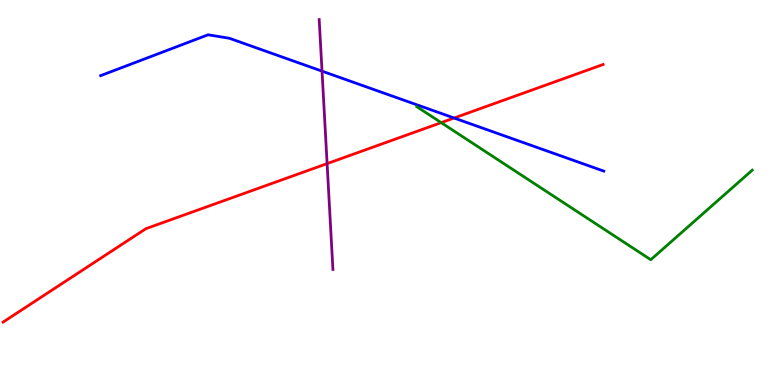[{'lines': ['blue', 'red'], 'intersections': [{'x': 5.86, 'y': 6.93}]}, {'lines': ['green', 'red'], 'intersections': [{'x': 5.69, 'y': 6.81}]}, {'lines': ['purple', 'red'], 'intersections': [{'x': 4.22, 'y': 5.75}]}, {'lines': ['blue', 'green'], 'intersections': []}, {'lines': ['blue', 'purple'], 'intersections': [{'x': 4.16, 'y': 8.15}]}, {'lines': ['green', 'purple'], 'intersections': []}]